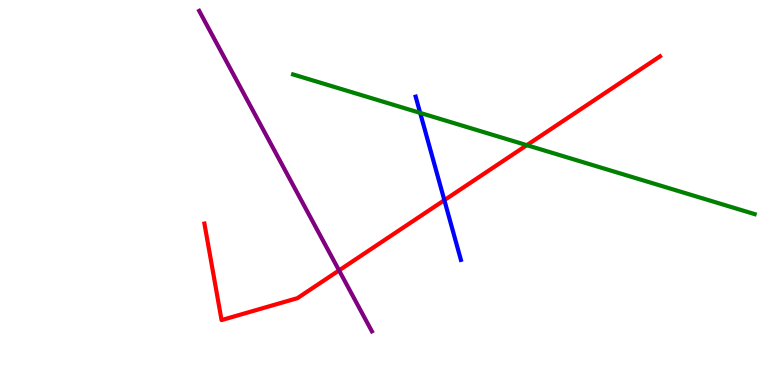[{'lines': ['blue', 'red'], 'intersections': [{'x': 5.73, 'y': 4.8}]}, {'lines': ['green', 'red'], 'intersections': [{'x': 6.8, 'y': 6.23}]}, {'lines': ['purple', 'red'], 'intersections': [{'x': 4.37, 'y': 2.98}]}, {'lines': ['blue', 'green'], 'intersections': [{'x': 5.42, 'y': 7.07}]}, {'lines': ['blue', 'purple'], 'intersections': []}, {'lines': ['green', 'purple'], 'intersections': []}]